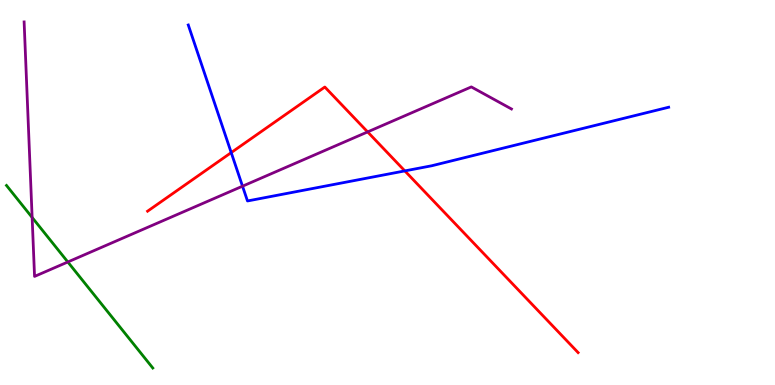[{'lines': ['blue', 'red'], 'intersections': [{'x': 2.98, 'y': 6.04}, {'x': 5.22, 'y': 5.56}]}, {'lines': ['green', 'red'], 'intersections': []}, {'lines': ['purple', 'red'], 'intersections': [{'x': 4.74, 'y': 6.57}]}, {'lines': ['blue', 'green'], 'intersections': []}, {'lines': ['blue', 'purple'], 'intersections': [{'x': 3.13, 'y': 5.16}]}, {'lines': ['green', 'purple'], 'intersections': [{'x': 0.415, 'y': 4.35}, {'x': 0.875, 'y': 3.2}]}]